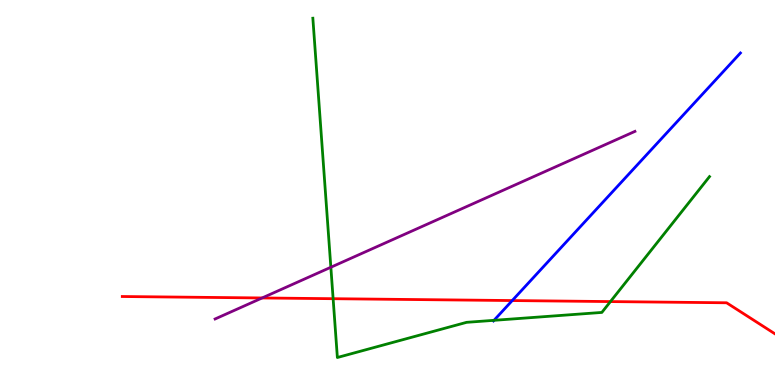[{'lines': ['blue', 'red'], 'intersections': [{'x': 6.61, 'y': 2.19}]}, {'lines': ['green', 'red'], 'intersections': [{'x': 4.3, 'y': 2.24}, {'x': 7.88, 'y': 2.17}]}, {'lines': ['purple', 'red'], 'intersections': [{'x': 3.38, 'y': 2.26}]}, {'lines': ['blue', 'green'], 'intersections': [{'x': 6.37, 'y': 1.68}]}, {'lines': ['blue', 'purple'], 'intersections': []}, {'lines': ['green', 'purple'], 'intersections': [{'x': 4.27, 'y': 3.06}]}]